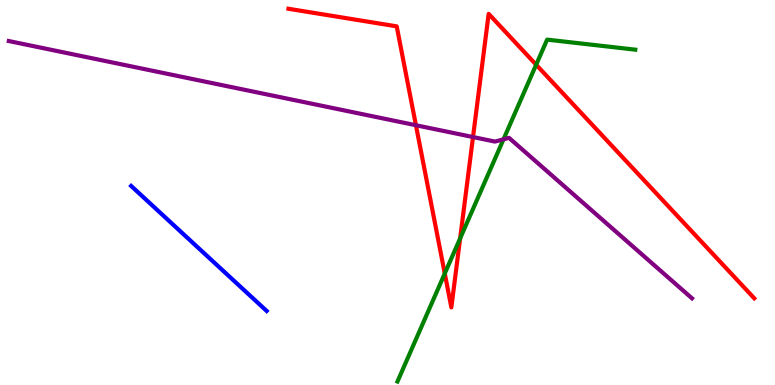[{'lines': ['blue', 'red'], 'intersections': []}, {'lines': ['green', 'red'], 'intersections': [{'x': 5.74, 'y': 2.9}, {'x': 5.94, 'y': 3.81}, {'x': 6.92, 'y': 8.32}]}, {'lines': ['purple', 'red'], 'intersections': [{'x': 5.37, 'y': 6.75}, {'x': 6.1, 'y': 6.44}]}, {'lines': ['blue', 'green'], 'intersections': []}, {'lines': ['blue', 'purple'], 'intersections': []}, {'lines': ['green', 'purple'], 'intersections': [{'x': 6.5, 'y': 6.38}]}]